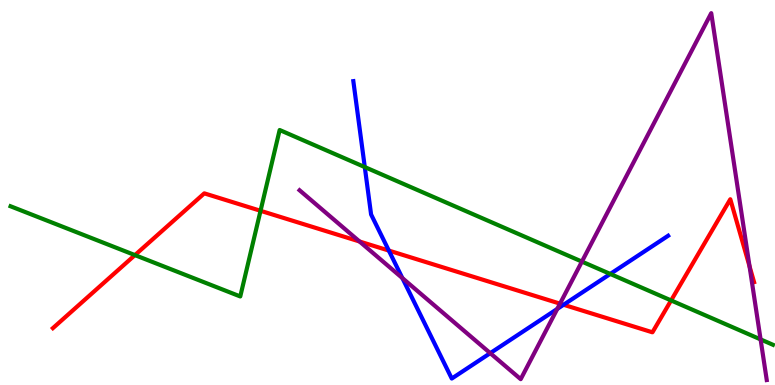[{'lines': ['blue', 'red'], 'intersections': [{'x': 5.02, 'y': 3.49}, {'x': 7.27, 'y': 2.08}]}, {'lines': ['green', 'red'], 'intersections': [{'x': 1.74, 'y': 3.37}, {'x': 3.36, 'y': 4.52}, {'x': 8.66, 'y': 2.2}]}, {'lines': ['purple', 'red'], 'intersections': [{'x': 4.64, 'y': 3.73}, {'x': 7.23, 'y': 2.11}, {'x': 9.67, 'y': 3.08}]}, {'lines': ['blue', 'green'], 'intersections': [{'x': 4.71, 'y': 5.66}, {'x': 7.87, 'y': 2.88}]}, {'lines': ['blue', 'purple'], 'intersections': [{'x': 5.19, 'y': 2.78}, {'x': 6.33, 'y': 0.827}, {'x': 7.19, 'y': 1.98}]}, {'lines': ['green', 'purple'], 'intersections': [{'x': 7.51, 'y': 3.21}, {'x': 9.81, 'y': 1.18}]}]